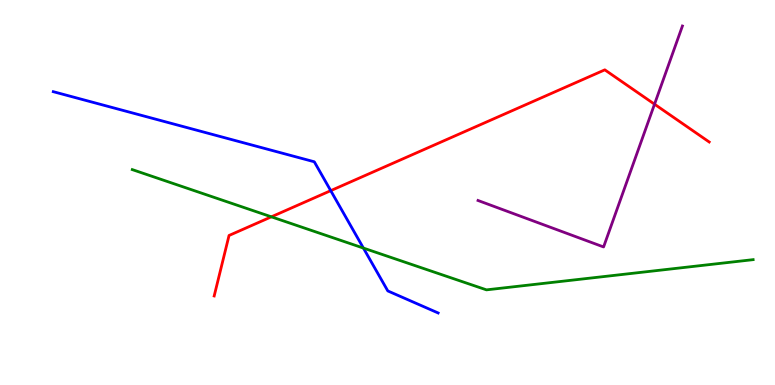[{'lines': ['blue', 'red'], 'intersections': [{'x': 4.27, 'y': 5.05}]}, {'lines': ['green', 'red'], 'intersections': [{'x': 3.5, 'y': 4.37}]}, {'lines': ['purple', 'red'], 'intersections': [{'x': 8.45, 'y': 7.29}]}, {'lines': ['blue', 'green'], 'intersections': [{'x': 4.69, 'y': 3.56}]}, {'lines': ['blue', 'purple'], 'intersections': []}, {'lines': ['green', 'purple'], 'intersections': []}]